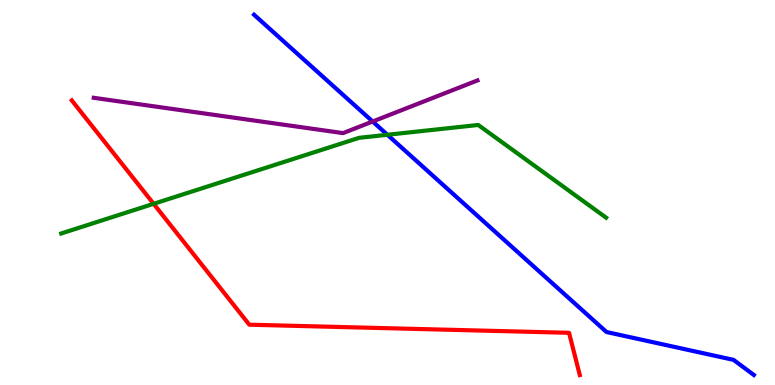[{'lines': ['blue', 'red'], 'intersections': []}, {'lines': ['green', 'red'], 'intersections': [{'x': 1.98, 'y': 4.71}]}, {'lines': ['purple', 'red'], 'intersections': []}, {'lines': ['blue', 'green'], 'intersections': [{'x': 5.0, 'y': 6.5}]}, {'lines': ['blue', 'purple'], 'intersections': [{'x': 4.81, 'y': 6.84}]}, {'lines': ['green', 'purple'], 'intersections': []}]